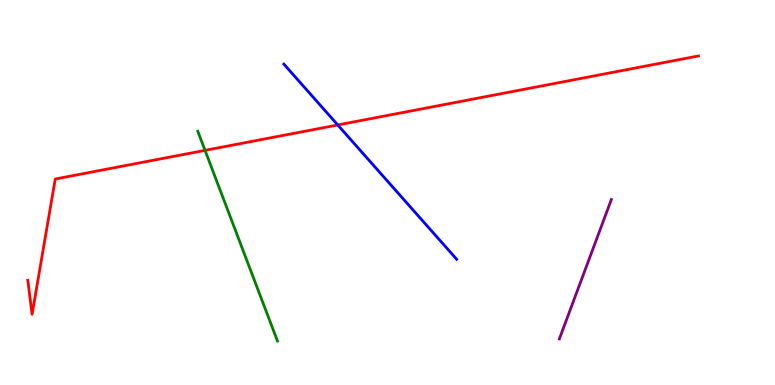[{'lines': ['blue', 'red'], 'intersections': [{'x': 4.36, 'y': 6.75}]}, {'lines': ['green', 'red'], 'intersections': [{'x': 2.65, 'y': 6.09}]}, {'lines': ['purple', 'red'], 'intersections': []}, {'lines': ['blue', 'green'], 'intersections': []}, {'lines': ['blue', 'purple'], 'intersections': []}, {'lines': ['green', 'purple'], 'intersections': []}]